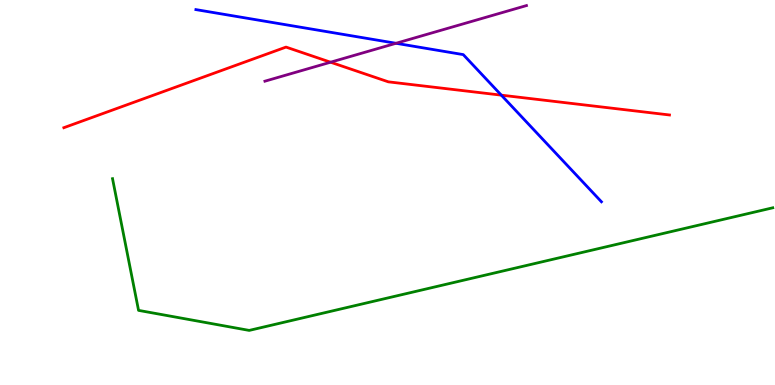[{'lines': ['blue', 'red'], 'intersections': [{'x': 6.47, 'y': 7.53}]}, {'lines': ['green', 'red'], 'intersections': []}, {'lines': ['purple', 'red'], 'intersections': [{'x': 4.27, 'y': 8.38}]}, {'lines': ['blue', 'green'], 'intersections': []}, {'lines': ['blue', 'purple'], 'intersections': [{'x': 5.11, 'y': 8.88}]}, {'lines': ['green', 'purple'], 'intersections': []}]